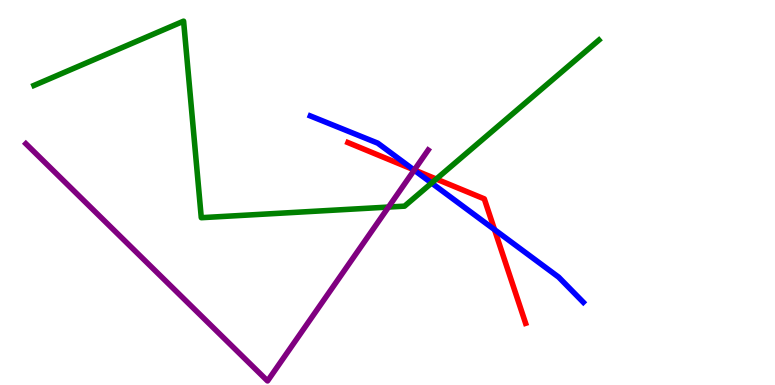[{'lines': ['blue', 'red'], 'intersections': [{'x': 5.34, 'y': 5.59}, {'x': 6.38, 'y': 4.04}]}, {'lines': ['green', 'red'], 'intersections': [{'x': 5.63, 'y': 5.35}]}, {'lines': ['purple', 'red'], 'intersections': [{'x': 5.35, 'y': 5.59}]}, {'lines': ['blue', 'green'], 'intersections': [{'x': 5.57, 'y': 5.25}]}, {'lines': ['blue', 'purple'], 'intersections': [{'x': 5.34, 'y': 5.58}]}, {'lines': ['green', 'purple'], 'intersections': [{'x': 5.01, 'y': 4.62}]}]